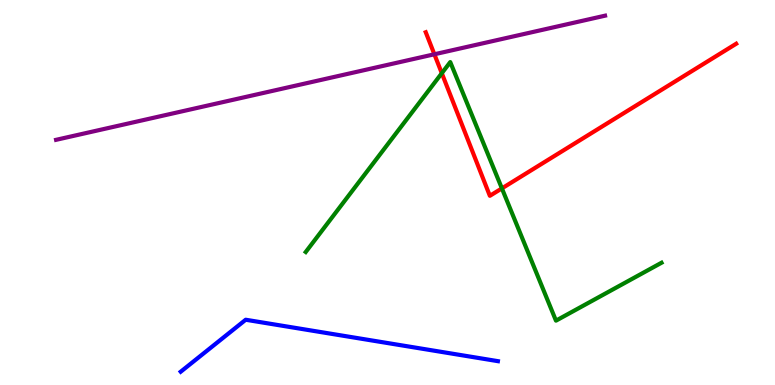[{'lines': ['blue', 'red'], 'intersections': []}, {'lines': ['green', 'red'], 'intersections': [{'x': 5.7, 'y': 8.1}, {'x': 6.48, 'y': 5.11}]}, {'lines': ['purple', 'red'], 'intersections': [{'x': 5.6, 'y': 8.59}]}, {'lines': ['blue', 'green'], 'intersections': []}, {'lines': ['blue', 'purple'], 'intersections': []}, {'lines': ['green', 'purple'], 'intersections': []}]